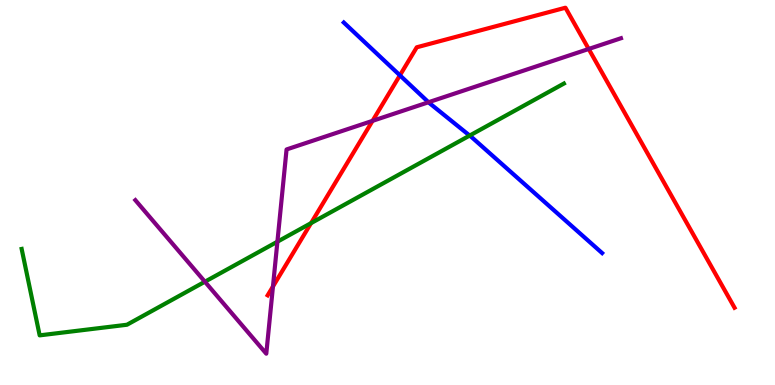[{'lines': ['blue', 'red'], 'intersections': [{'x': 5.16, 'y': 8.04}]}, {'lines': ['green', 'red'], 'intersections': [{'x': 4.01, 'y': 4.2}]}, {'lines': ['purple', 'red'], 'intersections': [{'x': 3.52, 'y': 2.56}, {'x': 4.81, 'y': 6.86}, {'x': 7.6, 'y': 8.73}]}, {'lines': ['blue', 'green'], 'intersections': [{'x': 6.06, 'y': 6.48}]}, {'lines': ['blue', 'purple'], 'intersections': [{'x': 5.53, 'y': 7.34}]}, {'lines': ['green', 'purple'], 'intersections': [{'x': 2.64, 'y': 2.68}, {'x': 3.58, 'y': 3.72}]}]